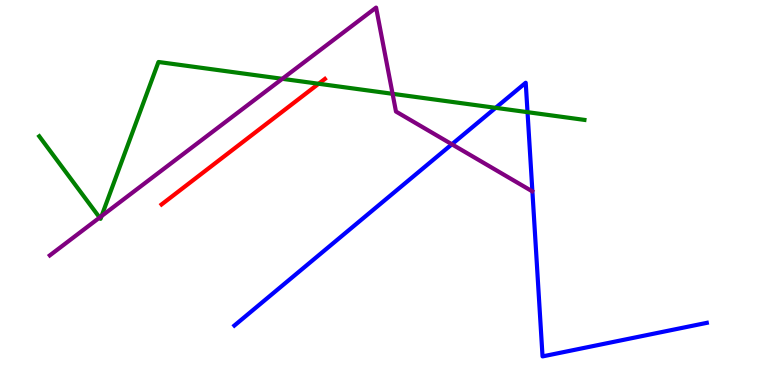[{'lines': ['blue', 'red'], 'intersections': []}, {'lines': ['green', 'red'], 'intersections': [{'x': 4.11, 'y': 7.82}]}, {'lines': ['purple', 'red'], 'intersections': []}, {'lines': ['blue', 'green'], 'intersections': [{'x': 6.4, 'y': 7.2}, {'x': 6.81, 'y': 7.09}]}, {'lines': ['blue', 'purple'], 'intersections': [{'x': 5.83, 'y': 6.25}]}, {'lines': ['green', 'purple'], 'intersections': [{'x': 1.29, 'y': 4.35}, {'x': 1.31, 'y': 4.39}, {'x': 3.64, 'y': 7.95}, {'x': 5.07, 'y': 7.56}]}]